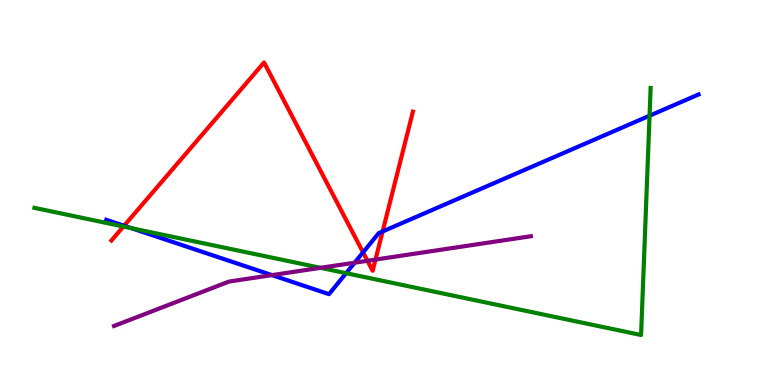[{'lines': ['blue', 'red'], 'intersections': [{'x': 1.6, 'y': 4.14}, {'x': 4.68, 'y': 3.44}, {'x': 4.94, 'y': 3.99}]}, {'lines': ['green', 'red'], 'intersections': [{'x': 1.59, 'y': 4.12}]}, {'lines': ['purple', 'red'], 'intersections': [{'x': 4.74, 'y': 3.23}, {'x': 4.85, 'y': 3.26}]}, {'lines': ['blue', 'green'], 'intersections': [{'x': 1.7, 'y': 4.07}, {'x': 4.47, 'y': 2.9}, {'x': 8.38, 'y': 6.99}]}, {'lines': ['blue', 'purple'], 'intersections': [{'x': 3.51, 'y': 2.85}, {'x': 4.58, 'y': 3.18}]}, {'lines': ['green', 'purple'], 'intersections': [{'x': 4.14, 'y': 3.04}]}]